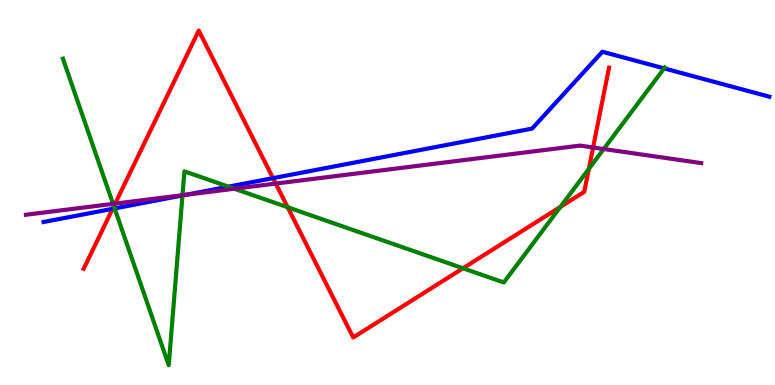[{'lines': ['blue', 'red'], 'intersections': [{'x': 1.45, 'y': 4.58}, {'x': 3.52, 'y': 5.37}]}, {'lines': ['green', 'red'], 'intersections': [{'x': 1.47, 'y': 4.64}, {'x': 3.71, 'y': 4.62}, {'x': 5.97, 'y': 3.03}, {'x': 7.23, 'y': 4.63}, {'x': 7.6, 'y': 5.61}]}, {'lines': ['purple', 'red'], 'intersections': [{'x': 1.49, 'y': 4.71}, {'x': 3.56, 'y': 5.23}, {'x': 7.65, 'y': 6.17}]}, {'lines': ['blue', 'green'], 'intersections': [{'x': 1.48, 'y': 4.59}, {'x': 2.35, 'y': 4.92}, {'x': 2.95, 'y': 5.15}, {'x': 8.57, 'y': 8.22}]}, {'lines': ['blue', 'purple'], 'intersections': [{'x': 2.4, 'y': 4.94}]}, {'lines': ['green', 'purple'], 'intersections': [{'x': 1.46, 'y': 4.7}, {'x': 2.35, 'y': 4.93}, {'x': 3.02, 'y': 5.1}, {'x': 7.79, 'y': 6.13}]}]